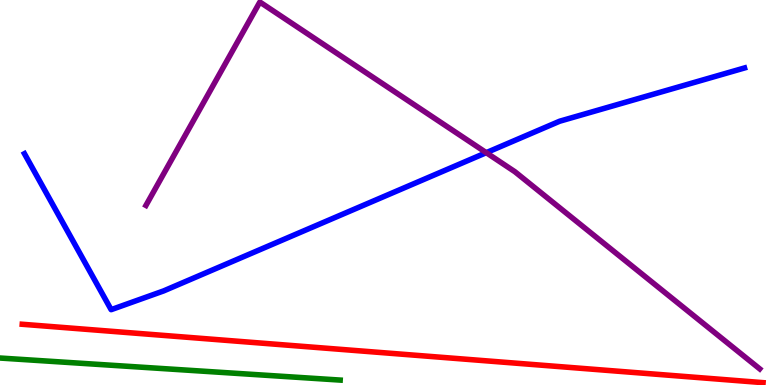[{'lines': ['blue', 'red'], 'intersections': []}, {'lines': ['green', 'red'], 'intersections': []}, {'lines': ['purple', 'red'], 'intersections': []}, {'lines': ['blue', 'green'], 'intersections': []}, {'lines': ['blue', 'purple'], 'intersections': [{'x': 6.27, 'y': 6.03}]}, {'lines': ['green', 'purple'], 'intersections': []}]